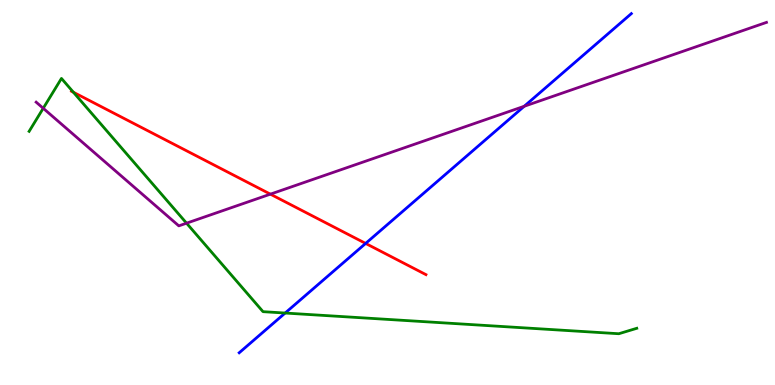[{'lines': ['blue', 'red'], 'intersections': [{'x': 4.72, 'y': 3.68}]}, {'lines': ['green', 'red'], 'intersections': [{'x': 0.947, 'y': 7.6}]}, {'lines': ['purple', 'red'], 'intersections': [{'x': 3.49, 'y': 4.96}]}, {'lines': ['blue', 'green'], 'intersections': [{'x': 3.68, 'y': 1.87}]}, {'lines': ['blue', 'purple'], 'intersections': [{'x': 6.76, 'y': 7.24}]}, {'lines': ['green', 'purple'], 'intersections': [{'x': 0.558, 'y': 7.19}, {'x': 2.41, 'y': 4.2}]}]